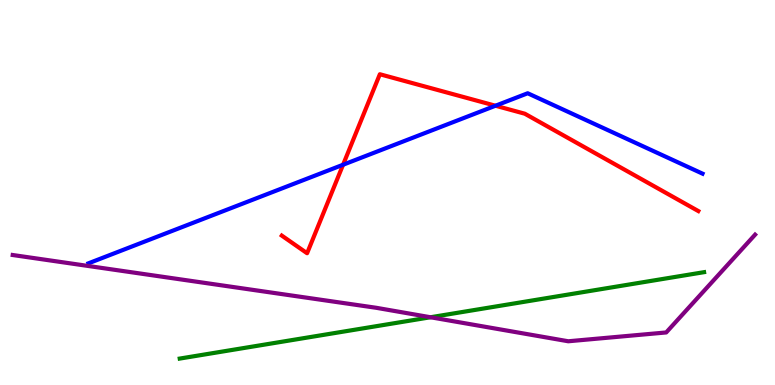[{'lines': ['blue', 'red'], 'intersections': [{'x': 4.43, 'y': 5.72}, {'x': 6.39, 'y': 7.25}]}, {'lines': ['green', 'red'], 'intersections': []}, {'lines': ['purple', 'red'], 'intersections': []}, {'lines': ['blue', 'green'], 'intersections': []}, {'lines': ['blue', 'purple'], 'intersections': []}, {'lines': ['green', 'purple'], 'intersections': [{'x': 5.55, 'y': 1.76}]}]